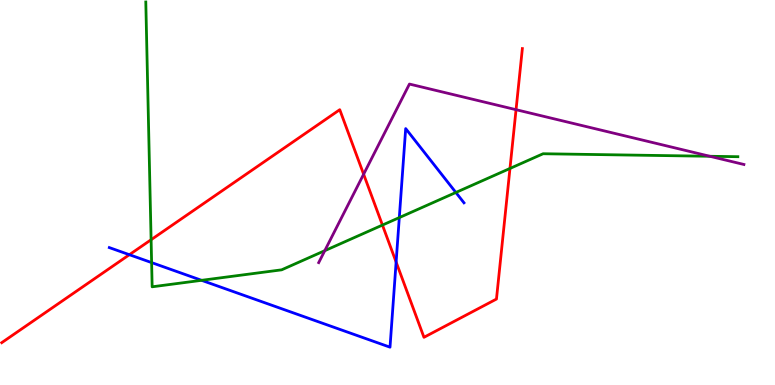[{'lines': ['blue', 'red'], 'intersections': [{'x': 1.67, 'y': 3.38}, {'x': 5.11, 'y': 3.19}]}, {'lines': ['green', 'red'], 'intersections': [{'x': 1.95, 'y': 3.77}, {'x': 4.93, 'y': 4.15}, {'x': 6.58, 'y': 5.62}]}, {'lines': ['purple', 'red'], 'intersections': [{'x': 4.69, 'y': 5.47}, {'x': 6.66, 'y': 7.15}]}, {'lines': ['blue', 'green'], 'intersections': [{'x': 1.96, 'y': 3.18}, {'x': 2.6, 'y': 2.72}, {'x': 5.15, 'y': 4.35}, {'x': 5.88, 'y': 5.0}]}, {'lines': ['blue', 'purple'], 'intersections': []}, {'lines': ['green', 'purple'], 'intersections': [{'x': 4.19, 'y': 3.49}, {'x': 9.16, 'y': 5.94}]}]